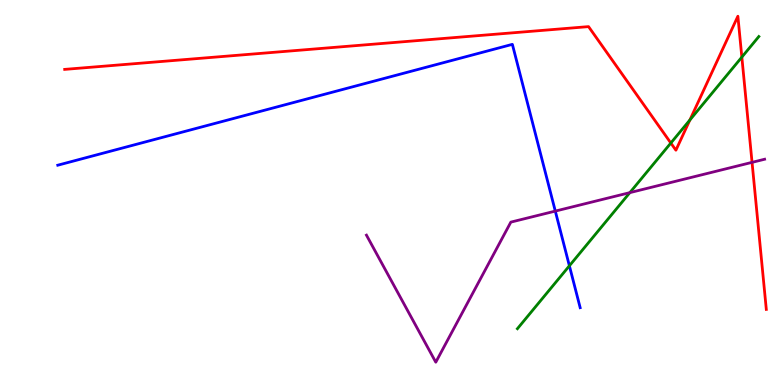[{'lines': ['blue', 'red'], 'intersections': []}, {'lines': ['green', 'red'], 'intersections': [{'x': 8.66, 'y': 6.28}, {'x': 8.9, 'y': 6.88}, {'x': 9.57, 'y': 8.52}]}, {'lines': ['purple', 'red'], 'intersections': [{'x': 9.7, 'y': 5.78}]}, {'lines': ['blue', 'green'], 'intersections': [{'x': 7.35, 'y': 3.1}]}, {'lines': ['blue', 'purple'], 'intersections': [{'x': 7.17, 'y': 4.52}]}, {'lines': ['green', 'purple'], 'intersections': [{'x': 8.13, 'y': 5.0}]}]